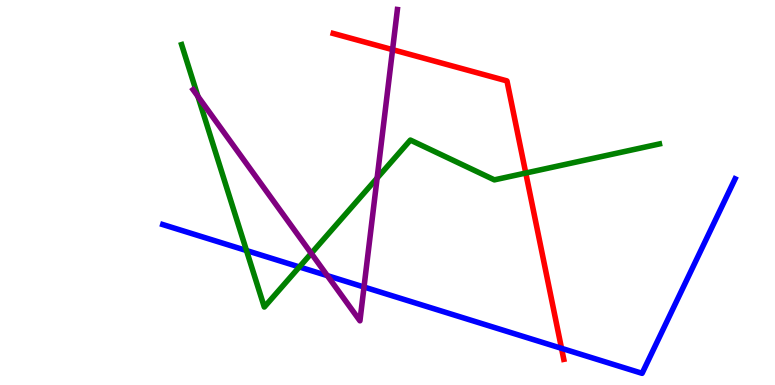[{'lines': ['blue', 'red'], 'intersections': [{'x': 7.25, 'y': 0.953}]}, {'lines': ['green', 'red'], 'intersections': [{'x': 6.78, 'y': 5.51}]}, {'lines': ['purple', 'red'], 'intersections': [{'x': 5.07, 'y': 8.71}]}, {'lines': ['blue', 'green'], 'intersections': [{'x': 3.18, 'y': 3.49}, {'x': 3.86, 'y': 3.07}]}, {'lines': ['blue', 'purple'], 'intersections': [{'x': 4.22, 'y': 2.84}, {'x': 4.7, 'y': 2.54}]}, {'lines': ['green', 'purple'], 'intersections': [{'x': 2.55, 'y': 7.5}, {'x': 4.02, 'y': 3.42}, {'x': 4.87, 'y': 5.37}]}]